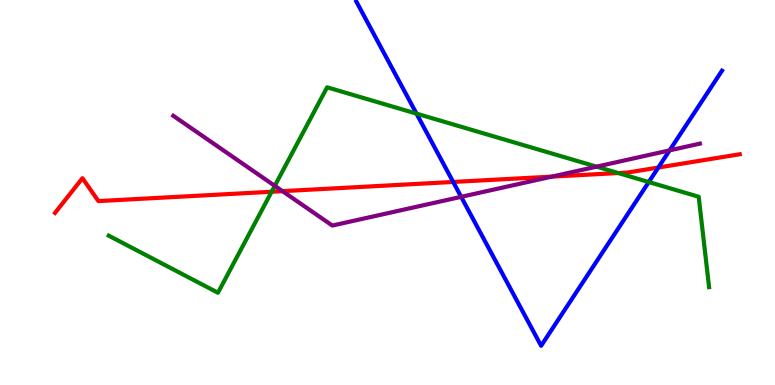[{'lines': ['blue', 'red'], 'intersections': [{'x': 5.85, 'y': 5.27}, {'x': 8.49, 'y': 5.65}]}, {'lines': ['green', 'red'], 'intersections': [{'x': 3.5, 'y': 5.02}, {'x': 7.98, 'y': 5.51}]}, {'lines': ['purple', 'red'], 'intersections': [{'x': 3.65, 'y': 5.03}, {'x': 7.12, 'y': 5.41}]}, {'lines': ['blue', 'green'], 'intersections': [{'x': 5.37, 'y': 7.05}, {'x': 8.37, 'y': 5.27}]}, {'lines': ['blue', 'purple'], 'intersections': [{'x': 5.95, 'y': 4.89}, {'x': 8.64, 'y': 6.09}]}, {'lines': ['green', 'purple'], 'intersections': [{'x': 3.55, 'y': 5.17}, {'x': 7.7, 'y': 5.67}]}]